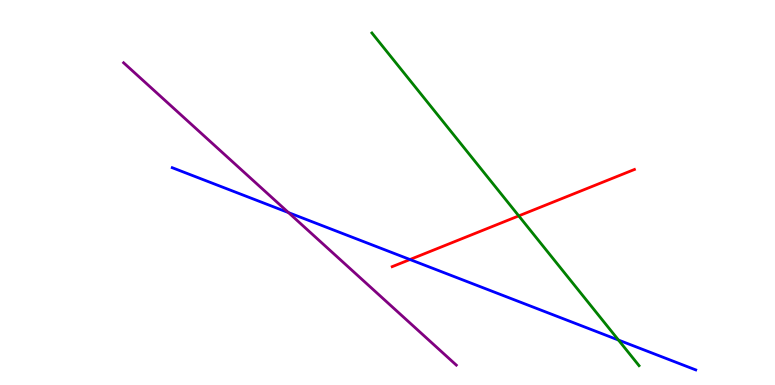[{'lines': ['blue', 'red'], 'intersections': [{'x': 5.29, 'y': 3.26}]}, {'lines': ['green', 'red'], 'intersections': [{'x': 6.69, 'y': 4.39}]}, {'lines': ['purple', 'red'], 'intersections': []}, {'lines': ['blue', 'green'], 'intersections': [{'x': 7.98, 'y': 1.17}]}, {'lines': ['blue', 'purple'], 'intersections': [{'x': 3.72, 'y': 4.48}]}, {'lines': ['green', 'purple'], 'intersections': []}]